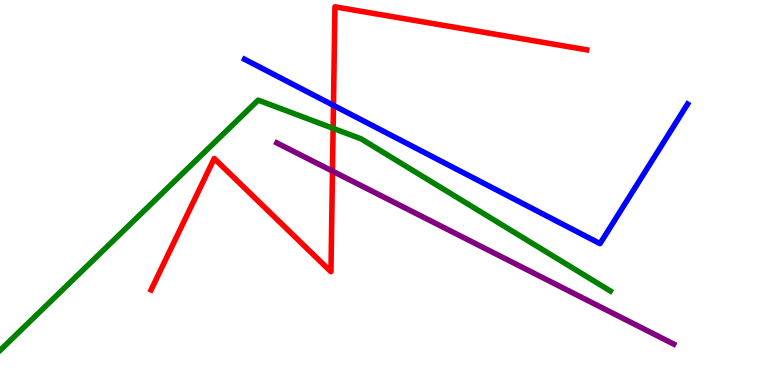[{'lines': ['blue', 'red'], 'intersections': [{'x': 4.3, 'y': 7.26}]}, {'lines': ['green', 'red'], 'intersections': [{'x': 4.3, 'y': 6.67}]}, {'lines': ['purple', 'red'], 'intersections': [{'x': 4.29, 'y': 5.56}]}, {'lines': ['blue', 'green'], 'intersections': []}, {'lines': ['blue', 'purple'], 'intersections': []}, {'lines': ['green', 'purple'], 'intersections': []}]